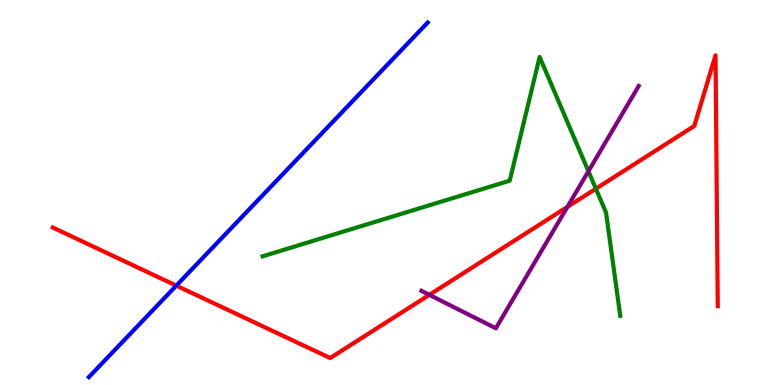[{'lines': ['blue', 'red'], 'intersections': [{'x': 2.27, 'y': 2.58}]}, {'lines': ['green', 'red'], 'intersections': [{'x': 7.69, 'y': 5.1}]}, {'lines': ['purple', 'red'], 'intersections': [{'x': 5.54, 'y': 2.34}, {'x': 7.32, 'y': 4.63}]}, {'lines': ['blue', 'green'], 'intersections': []}, {'lines': ['blue', 'purple'], 'intersections': []}, {'lines': ['green', 'purple'], 'intersections': [{'x': 7.59, 'y': 5.55}]}]